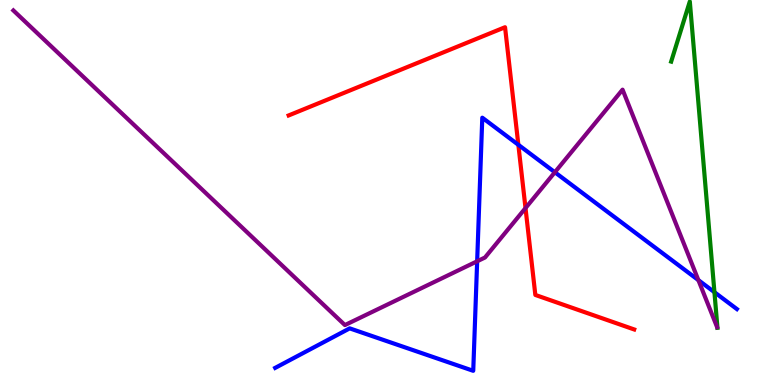[{'lines': ['blue', 'red'], 'intersections': [{'x': 6.69, 'y': 6.24}]}, {'lines': ['green', 'red'], 'intersections': []}, {'lines': ['purple', 'red'], 'intersections': [{'x': 6.78, 'y': 4.6}]}, {'lines': ['blue', 'green'], 'intersections': [{'x': 9.22, 'y': 2.41}]}, {'lines': ['blue', 'purple'], 'intersections': [{'x': 6.16, 'y': 3.21}, {'x': 7.16, 'y': 5.53}, {'x': 9.01, 'y': 2.72}]}, {'lines': ['green', 'purple'], 'intersections': []}]